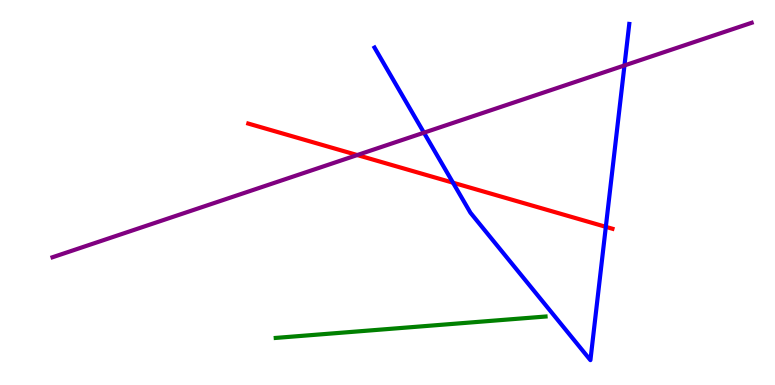[{'lines': ['blue', 'red'], 'intersections': [{'x': 5.85, 'y': 5.25}, {'x': 7.82, 'y': 4.11}]}, {'lines': ['green', 'red'], 'intersections': []}, {'lines': ['purple', 'red'], 'intersections': [{'x': 4.61, 'y': 5.97}]}, {'lines': ['blue', 'green'], 'intersections': []}, {'lines': ['blue', 'purple'], 'intersections': [{'x': 5.47, 'y': 6.55}, {'x': 8.06, 'y': 8.3}]}, {'lines': ['green', 'purple'], 'intersections': []}]